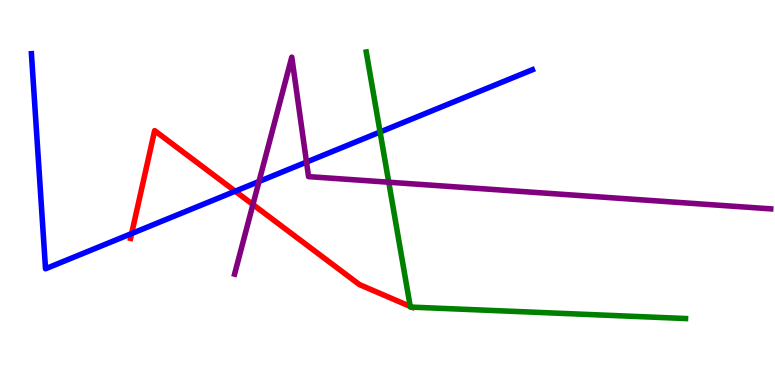[{'lines': ['blue', 'red'], 'intersections': [{'x': 1.7, 'y': 3.93}, {'x': 3.04, 'y': 5.03}]}, {'lines': ['green', 'red'], 'intersections': [{'x': 5.29, 'y': 2.04}, {'x': 5.31, 'y': 2.02}]}, {'lines': ['purple', 'red'], 'intersections': [{'x': 3.26, 'y': 4.69}]}, {'lines': ['blue', 'green'], 'intersections': [{'x': 4.9, 'y': 6.57}]}, {'lines': ['blue', 'purple'], 'intersections': [{'x': 3.34, 'y': 5.29}, {'x': 3.95, 'y': 5.79}]}, {'lines': ['green', 'purple'], 'intersections': [{'x': 5.02, 'y': 5.27}]}]